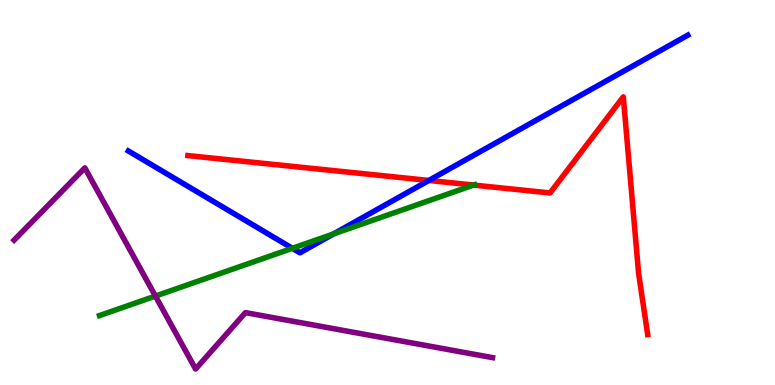[{'lines': ['blue', 'red'], 'intersections': [{'x': 5.53, 'y': 5.31}]}, {'lines': ['green', 'red'], 'intersections': [{'x': 6.11, 'y': 5.19}]}, {'lines': ['purple', 'red'], 'intersections': []}, {'lines': ['blue', 'green'], 'intersections': [{'x': 3.77, 'y': 3.55}, {'x': 4.3, 'y': 3.92}]}, {'lines': ['blue', 'purple'], 'intersections': []}, {'lines': ['green', 'purple'], 'intersections': [{'x': 2.01, 'y': 2.31}]}]